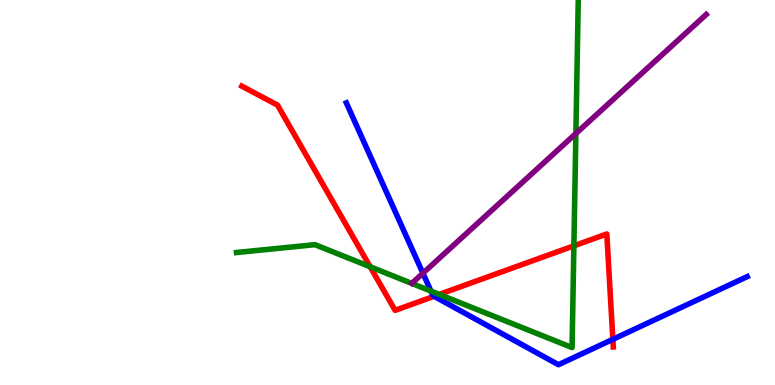[{'lines': ['blue', 'red'], 'intersections': [{'x': 5.6, 'y': 2.3}, {'x': 7.91, 'y': 1.19}]}, {'lines': ['green', 'red'], 'intersections': [{'x': 4.78, 'y': 3.07}, {'x': 5.67, 'y': 2.35}, {'x': 7.4, 'y': 3.61}]}, {'lines': ['purple', 'red'], 'intersections': []}, {'lines': ['blue', 'green'], 'intersections': [{'x': 5.56, 'y': 2.44}]}, {'lines': ['blue', 'purple'], 'intersections': [{'x': 5.46, 'y': 2.9}]}, {'lines': ['green', 'purple'], 'intersections': [{'x': 7.43, 'y': 6.53}]}]